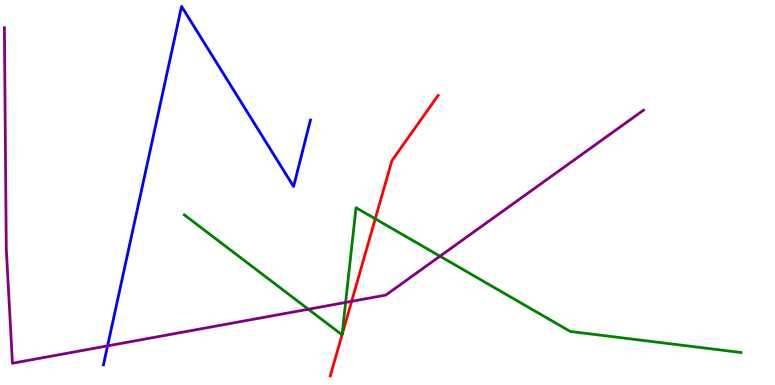[{'lines': ['blue', 'red'], 'intersections': []}, {'lines': ['green', 'red'], 'intersections': [{'x': 4.41, 'y': 1.3}, {'x': 4.41, 'y': 1.3}, {'x': 4.84, 'y': 4.32}]}, {'lines': ['purple', 'red'], 'intersections': [{'x': 4.54, 'y': 2.17}]}, {'lines': ['blue', 'green'], 'intersections': []}, {'lines': ['blue', 'purple'], 'intersections': [{'x': 1.39, 'y': 1.02}]}, {'lines': ['green', 'purple'], 'intersections': [{'x': 3.98, 'y': 1.97}, {'x': 4.46, 'y': 2.14}, {'x': 5.68, 'y': 3.35}]}]